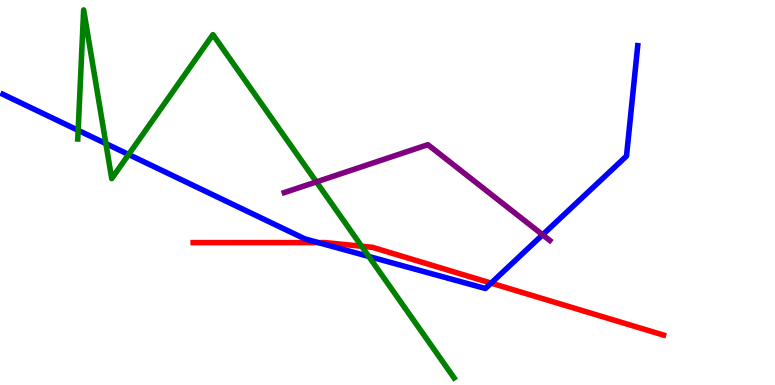[{'lines': ['blue', 'red'], 'intersections': [{'x': 4.11, 'y': 3.7}, {'x': 6.34, 'y': 2.65}]}, {'lines': ['green', 'red'], 'intersections': [{'x': 4.67, 'y': 3.6}]}, {'lines': ['purple', 'red'], 'intersections': []}, {'lines': ['blue', 'green'], 'intersections': [{'x': 1.01, 'y': 6.61}, {'x': 1.37, 'y': 6.27}, {'x': 1.66, 'y': 5.99}, {'x': 4.76, 'y': 3.34}]}, {'lines': ['blue', 'purple'], 'intersections': [{'x': 7.0, 'y': 3.9}]}, {'lines': ['green', 'purple'], 'intersections': [{'x': 4.08, 'y': 5.28}]}]